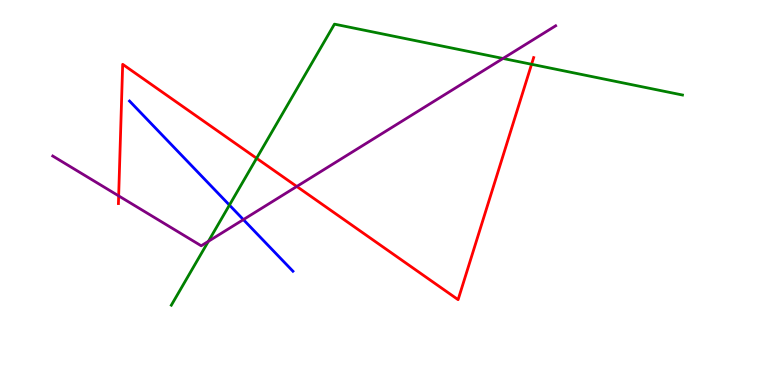[{'lines': ['blue', 'red'], 'intersections': []}, {'lines': ['green', 'red'], 'intersections': [{'x': 3.31, 'y': 5.89}, {'x': 6.86, 'y': 8.33}]}, {'lines': ['purple', 'red'], 'intersections': [{'x': 1.53, 'y': 4.91}, {'x': 3.83, 'y': 5.16}]}, {'lines': ['blue', 'green'], 'intersections': [{'x': 2.96, 'y': 4.67}]}, {'lines': ['blue', 'purple'], 'intersections': [{'x': 3.14, 'y': 4.3}]}, {'lines': ['green', 'purple'], 'intersections': [{'x': 2.69, 'y': 3.73}, {'x': 6.49, 'y': 8.48}]}]